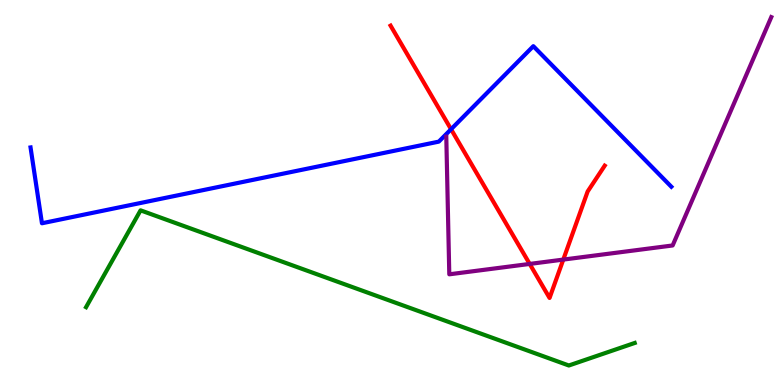[{'lines': ['blue', 'red'], 'intersections': [{'x': 5.82, 'y': 6.64}]}, {'lines': ['green', 'red'], 'intersections': []}, {'lines': ['purple', 'red'], 'intersections': [{'x': 6.83, 'y': 3.14}, {'x': 7.27, 'y': 3.26}]}, {'lines': ['blue', 'green'], 'intersections': []}, {'lines': ['blue', 'purple'], 'intersections': []}, {'lines': ['green', 'purple'], 'intersections': []}]